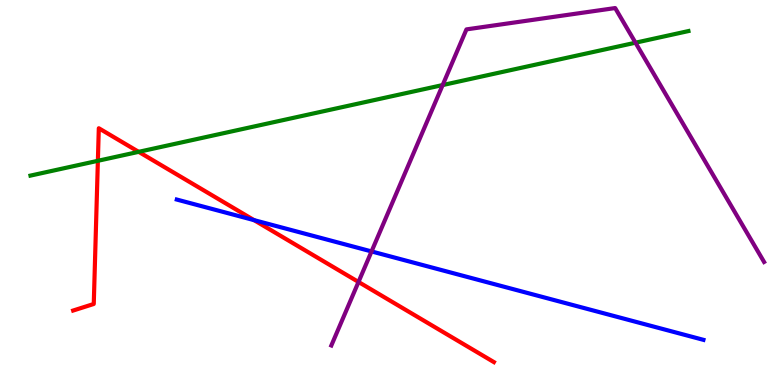[{'lines': ['blue', 'red'], 'intersections': [{'x': 3.28, 'y': 4.28}]}, {'lines': ['green', 'red'], 'intersections': [{'x': 1.26, 'y': 5.82}, {'x': 1.79, 'y': 6.06}]}, {'lines': ['purple', 'red'], 'intersections': [{'x': 4.63, 'y': 2.68}]}, {'lines': ['blue', 'green'], 'intersections': []}, {'lines': ['blue', 'purple'], 'intersections': [{'x': 4.79, 'y': 3.47}]}, {'lines': ['green', 'purple'], 'intersections': [{'x': 5.71, 'y': 7.79}, {'x': 8.2, 'y': 8.89}]}]